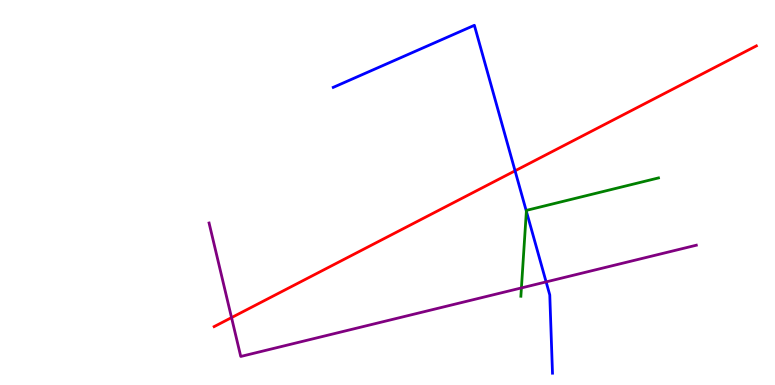[{'lines': ['blue', 'red'], 'intersections': [{'x': 6.65, 'y': 5.56}]}, {'lines': ['green', 'red'], 'intersections': []}, {'lines': ['purple', 'red'], 'intersections': [{'x': 2.99, 'y': 1.75}]}, {'lines': ['blue', 'green'], 'intersections': [{'x': 6.79, 'y': 4.51}]}, {'lines': ['blue', 'purple'], 'intersections': [{'x': 7.05, 'y': 2.68}]}, {'lines': ['green', 'purple'], 'intersections': [{'x': 6.73, 'y': 2.52}]}]